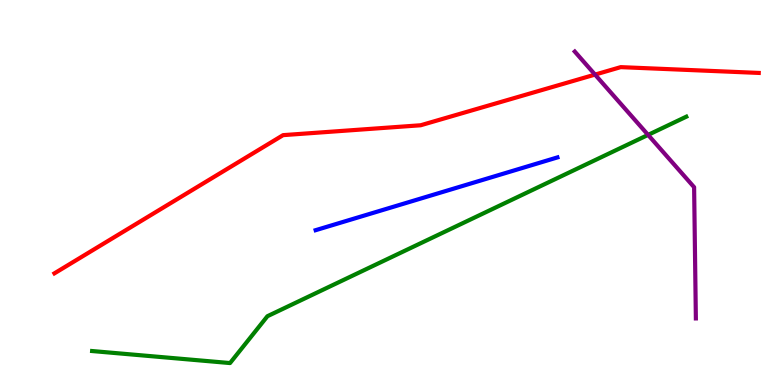[{'lines': ['blue', 'red'], 'intersections': []}, {'lines': ['green', 'red'], 'intersections': []}, {'lines': ['purple', 'red'], 'intersections': [{'x': 7.68, 'y': 8.06}]}, {'lines': ['blue', 'green'], 'intersections': []}, {'lines': ['blue', 'purple'], 'intersections': []}, {'lines': ['green', 'purple'], 'intersections': [{'x': 8.36, 'y': 6.5}]}]